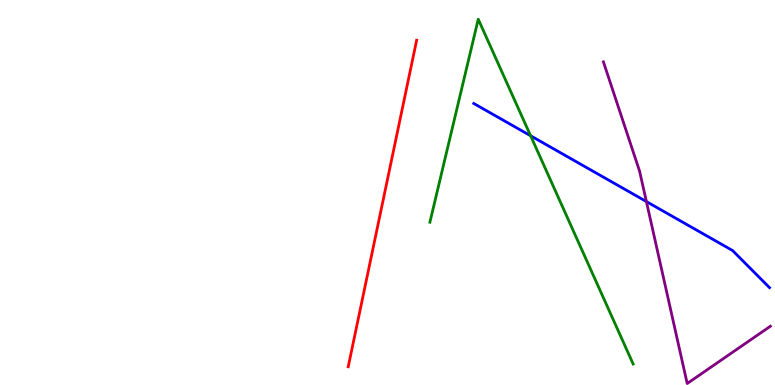[{'lines': ['blue', 'red'], 'intersections': []}, {'lines': ['green', 'red'], 'intersections': []}, {'lines': ['purple', 'red'], 'intersections': []}, {'lines': ['blue', 'green'], 'intersections': [{'x': 6.85, 'y': 6.47}]}, {'lines': ['blue', 'purple'], 'intersections': [{'x': 8.34, 'y': 4.76}]}, {'lines': ['green', 'purple'], 'intersections': []}]